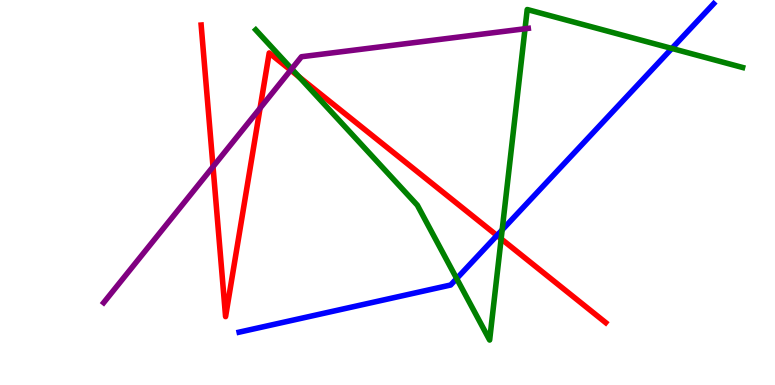[{'lines': ['blue', 'red'], 'intersections': [{'x': 6.41, 'y': 3.88}]}, {'lines': ['green', 'red'], 'intersections': [{'x': 3.86, 'y': 8.0}, {'x': 6.47, 'y': 3.8}]}, {'lines': ['purple', 'red'], 'intersections': [{'x': 2.75, 'y': 5.67}, {'x': 3.36, 'y': 7.19}, {'x': 3.75, 'y': 8.18}]}, {'lines': ['blue', 'green'], 'intersections': [{'x': 5.89, 'y': 2.76}, {'x': 6.48, 'y': 4.03}, {'x': 8.67, 'y': 8.74}]}, {'lines': ['blue', 'purple'], 'intersections': []}, {'lines': ['green', 'purple'], 'intersections': [{'x': 3.76, 'y': 8.21}, {'x': 6.77, 'y': 9.25}]}]